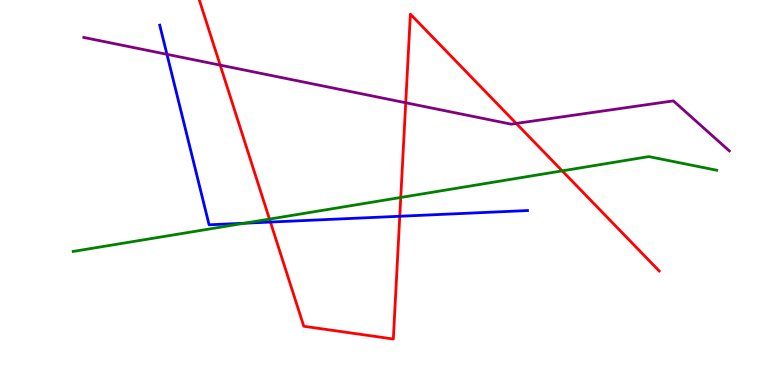[{'lines': ['blue', 'red'], 'intersections': [{'x': 3.49, 'y': 4.23}, {'x': 5.16, 'y': 4.38}]}, {'lines': ['green', 'red'], 'intersections': [{'x': 3.48, 'y': 4.31}, {'x': 5.17, 'y': 4.87}, {'x': 7.25, 'y': 5.56}]}, {'lines': ['purple', 'red'], 'intersections': [{'x': 2.84, 'y': 8.31}, {'x': 5.24, 'y': 7.33}, {'x': 6.66, 'y': 6.79}]}, {'lines': ['blue', 'green'], 'intersections': [{'x': 3.15, 'y': 4.2}]}, {'lines': ['blue', 'purple'], 'intersections': [{'x': 2.15, 'y': 8.59}]}, {'lines': ['green', 'purple'], 'intersections': []}]